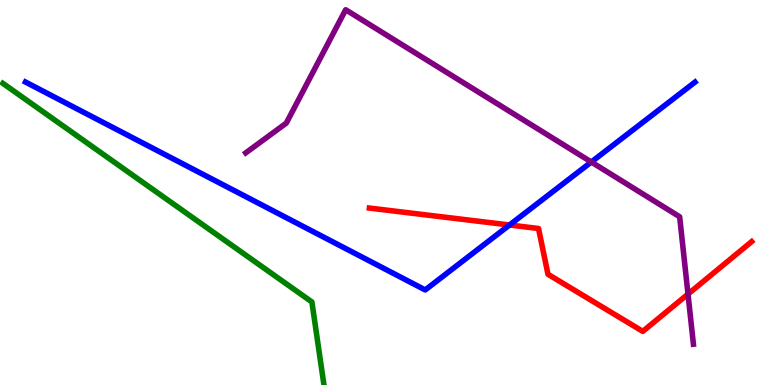[{'lines': ['blue', 'red'], 'intersections': [{'x': 6.57, 'y': 4.16}]}, {'lines': ['green', 'red'], 'intersections': []}, {'lines': ['purple', 'red'], 'intersections': [{'x': 8.88, 'y': 2.36}]}, {'lines': ['blue', 'green'], 'intersections': []}, {'lines': ['blue', 'purple'], 'intersections': [{'x': 7.63, 'y': 5.79}]}, {'lines': ['green', 'purple'], 'intersections': []}]